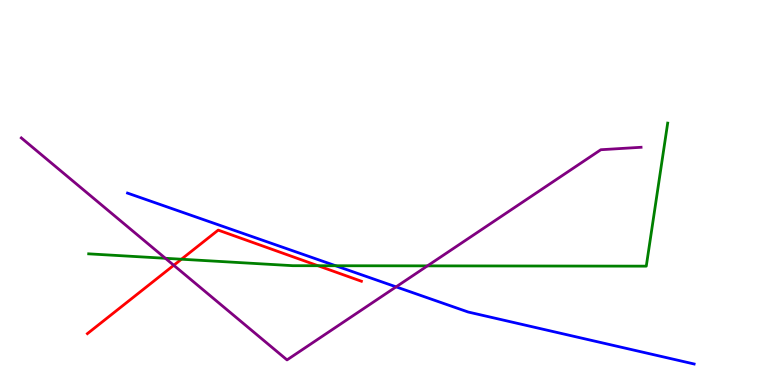[{'lines': ['blue', 'red'], 'intersections': []}, {'lines': ['green', 'red'], 'intersections': [{'x': 2.34, 'y': 3.27}, {'x': 4.1, 'y': 3.1}]}, {'lines': ['purple', 'red'], 'intersections': [{'x': 2.24, 'y': 3.11}]}, {'lines': ['blue', 'green'], 'intersections': [{'x': 4.33, 'y': 3.1}]}, {'lines': ['blue', 'purple'], 'intersections': [{'x': 5.11, 'y': 2.55}]}, {'lines': ['green', 'purple'], 'intersections': [{'x': 2.13, 'y': 3.29}, {'x': 5.52, 'y': 3.09}]}]